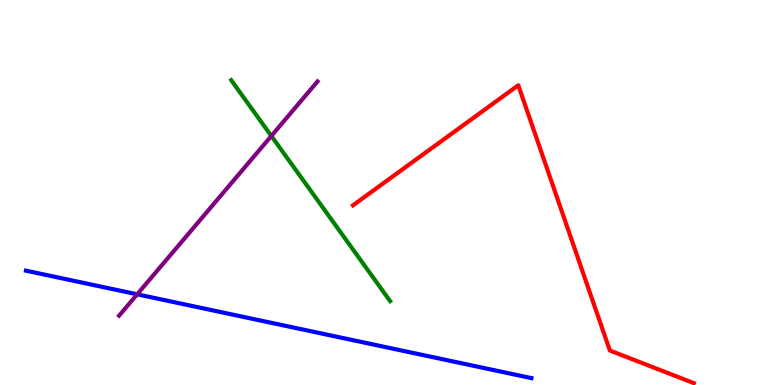[{'lines': ['blue', 'red'], 'intersections': []}, {'lines': ['green', 'red'], 'intersections': []}, {'lines': ['purple', 'red'], 'intersections': []}, {'lines': ['blue', 'green'], 'intersections': []}, {'lines': ['blue', 'purple'], 'intersections': [{'x': 1.77, 'y': 2.36}]}, {'lines': ['green', 'purple'], 'intersections': [{'x': 3.5, 'y': 6.47}]}]